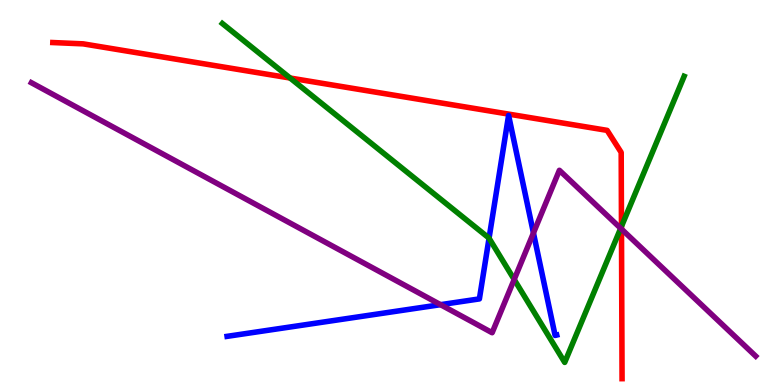[{'lines': ['blue', 'red'], 'intersections': []}, {'lines': ['green', 'red'], 'intersections': [{'x': 3.74, 'y': 7.97}, {'x': 8.02, 'y': 4.12}]}, {'lines': ['purple', 'red'], 'intersections': [{'x': 8.02, 'y': 4.05}]}, {'lines': ['blue', 'green'], 'intersections': [{'x': 6.31, 'y': 3.81}]}, {'lines': ['blue', 'purple'], 'intersections': [{'x': 5.68, 'y': 2.09}, {'x': 6.88, 'y': 3.95}]}, {'lines': ['green', 'purple'], 'intersections': [{'x': 6.63, 'y': 2.74}, {'x': 8.01, 'y': 4.07}]}]